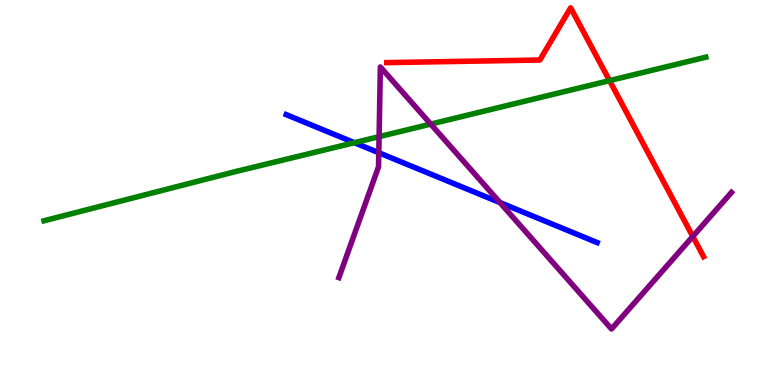[{'lines': ['blue', 'red'], 'intersections': []}, {'lines': ['green', 'red'], 'intersections': [{'x': 7.86, 'y': 7.91}]}, {'lines': ['purple', 'red'], 'intersections': [{'x': 8.94, 'y': 3.86}]}, {'lines': ['blue', 'green'], 'intersections': [{'x': 4.57, 'y': 6.29}]}, {'lines': ['blue', 'purple'], 'intersections': [{'x': 4.89, 'y': 6.03}, {'x': 6.45, 'y': 4.74}]}, {'lines': ['green', 'purple'], 'intersections': [{'x': 4.89, 'y': 6.45}, {'x': 5.56, 'y': 6.78}]}]